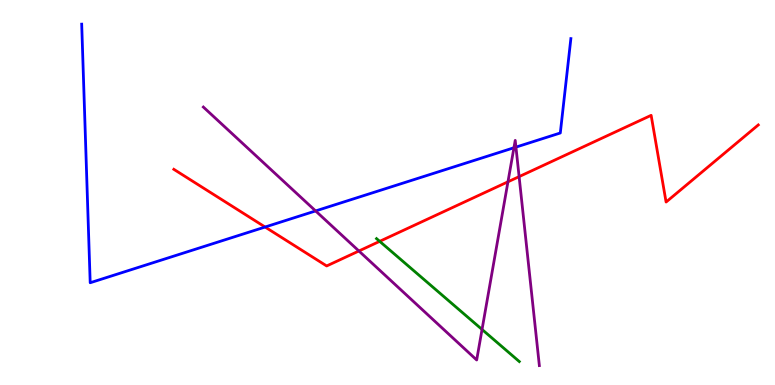[{'lines': ['blue', 'red'], 'intersections': [{'x': 3.42, 'y': 4.1}]}, {'lines': ['green', 'red'], 'intersections': [{'x': 4.9, 'y': 3.73}]}, {'lines': ['purple', 'red'], 'intersections': [{'x': 4.63, 'y': 3.48}, {'x': 6.55, 'y': 5.28}, {'x': 6.7, 'y': 5.41}]}, {'lines': ['blue', 'green'], 'intersections': []}, {'lines': ['blue', 'purple'], 'intersections': [{'x': 4.07, 'y': 4.52}, {'x': 6.63, 'y': 6.16}, {'x': 6.66, 'y': 6.18}]}, {'lines': ['green', 'purple'], 'intersections': [{'x': 6.22, 'y': 1.44}]}]